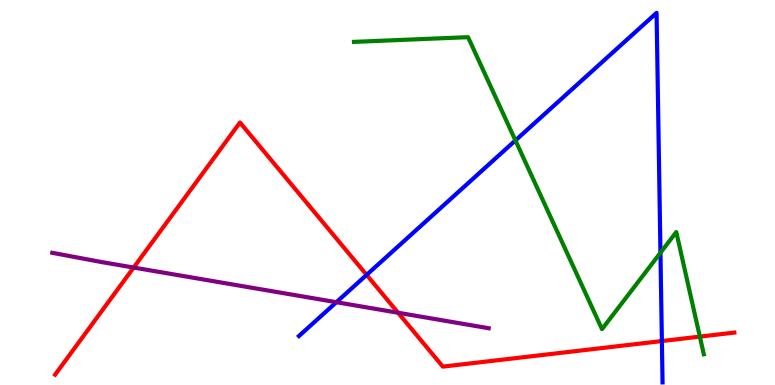[{'lines': ['blue', 'red'], 'intersections': [{'x': 4.73, 'y': 2.86}, {'x': 8.54, 'y': 1.14}]}, {'lines': ['green', 'red'], 'intersections': [{'x': 9.03, 'y': 1.26}]}, {'lines': ['purple', 'red'], 'intersections': [{'x': 1.72, 'y': 3.05}, {'x': 5.14, 'y': 1.88}]}, {'lines': ['blue', 'green'], 'intersections': [{'x': 6.65, 'y': 6.35}, {'x': 8.52, 'y': 3.43}]}, {'lines': ['blue', 'purple'], 'intersections': [{'x': 4.34, 'y': 2.15}]}, {'lines': ['green', 'purple'], 'intersections': []}]